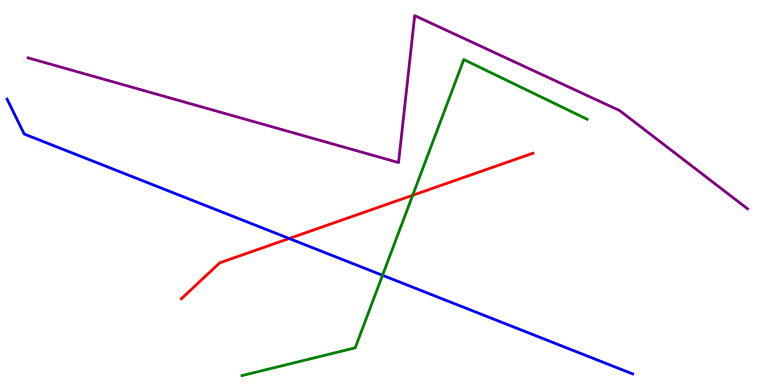[{'lines': ['blue', 'red'], 'intersections': [{'x': 3.73, 'y': 3.8}]}, {'lines': ['green', 'red'], 'intersections': [{'x': 5.32, 'y': 4.93}]}, {'lines': ['purple', 'red'], 'intersections': []}, {'lines': ['blue', 'green'], 'intersections': [{'x': 4.94, 'y': 2.85}]}, {'lines': ['blue', 'purple'], 'intersections': []}, {'lines': ['green', 'purple'], 'intersections': []}]